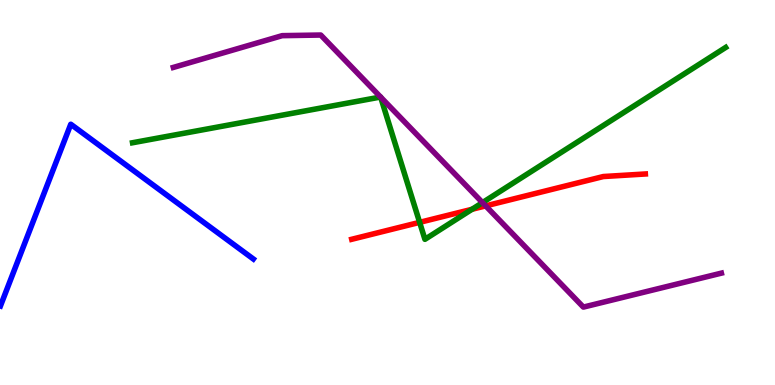[{'lines': ['blue', 'red'], 'intersections': []}, {'lines': ['green', 'red'], 'intersections': [{'x': 5.41, 'y': 4.22}, {'x': 6.09, 'y': 4.56}]}, {'lines': ['purple', 'red'], 'intersections': [{'x': 6.27, 'y': 4.65}]}, {'lines': ['blue', 'green'], 'intersections': []}, {'lines': ['blue', 'purple'], 'intersections': []}, {'lines': ['green', 'purple'], 'intersections': [{'x': 4.91, 'y': 7.48}, {'x': 4.91, 'y': 7.48}, {'x': 6.23, 'y': 4.74}]}]